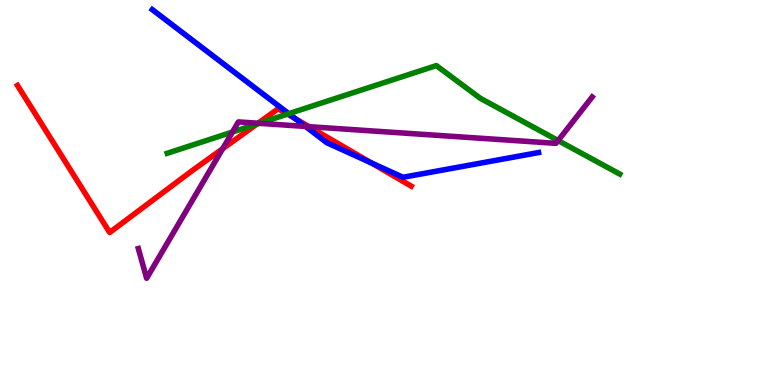[{'lines': ['blue', 'red'], 'intersections': [{'x': 3.81, 'y': 6.92}, {'x': 4.79, 'y': 5.77}]}, {'lines': ['green', 'red'], 'intersections': [{'x': 3.32, 'y': 6.78}, {'x': 3.71, 'y': 7.04}]}, {'lines': ['purple', 'red'], 'intersections': [{'x': 2.87, 'y': 6.14}, {'x': 3.33, 'y': 6.8}, {'x': 3.99, 'y': 6.71}]}, {'lines': ['blue', 'green'], 'intersections': [{'x': 3.73, 'y': 7.05}]}, {'lines': ['blue', 'purple'], 'intersections': [{'x': 3.94, 'y': 6.72}]}, {'lines': ['green', 'purple'], 'intersections': [{'x': 3.0, 'y': 6.57}, {'x': 3.34, 'y': 6.8}, {'x': 7.2, 'y': 6.35}]}]